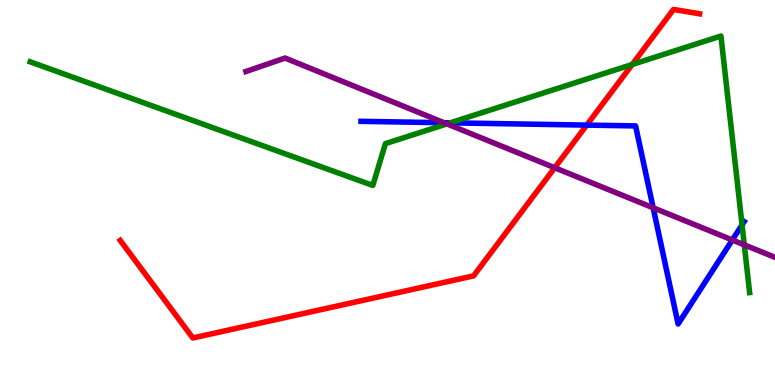[{'lines': ['blue', 'red'], 'intersections': [{'x': 7.57, 'y': 6.75}]}, {'lines': ['green', 'red'], 'intersections': [{'x': 8.16, 'y': 8.32}]}, {'lines': ['purple', 'red'], 'intersections': [{'x': 7.16, 'y': 5.64}]}, {'lines': ['blue', 'green'], 'intersections': [{'x': 5.81, 'y': 6.81}, {'x': 9.57, 'y': 4.16}]}, {'lines': ['blue', 'purple'], 'intersections': [{'x': 5.73, 'y': 6.81}, {'x': 8.43, 'y': 4.6}, {'x': 9.45, 'y': 3.77}]}, {'lines': ['green', 'purple'], 'intersections': [{'x': 5.77, 'y': 6.78}, {'x': 9.6, 'y': 3.64}]}]